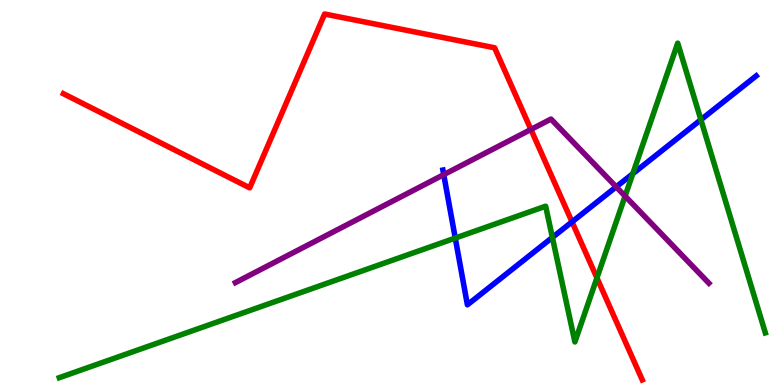[{'lines': ['blue', 'red'], 'intersections': [{'x': 7.38, 'y': 4.24}]}, {'lines': ['green', 'red'], 'intersections': [{'x': 7.7, 'y': 2.78}]}, {'lines': ['purple', 'red'], 'intersections': [{'x': 6.85, 'y': 6.64}]}, {'lines': ['blue', 'green'], 'intersections': [{'x': 5.87, 'y': 3.82}, {'x': 7.13, 'y': 3.83}, {'x': 8.17, 'y': 5.49}, {'x': 9.04, 'y': 6.89}]}, {'lines': ['blue', 'purple'], 'intersections': [{'x': 5.73, 'y': 5.46}, {'x': 7.95, 'y': 5.15}]}, {'lines': ['green', 'purple'], 'intersections': [{'x': 8.07, 'y': 4.91}]}]